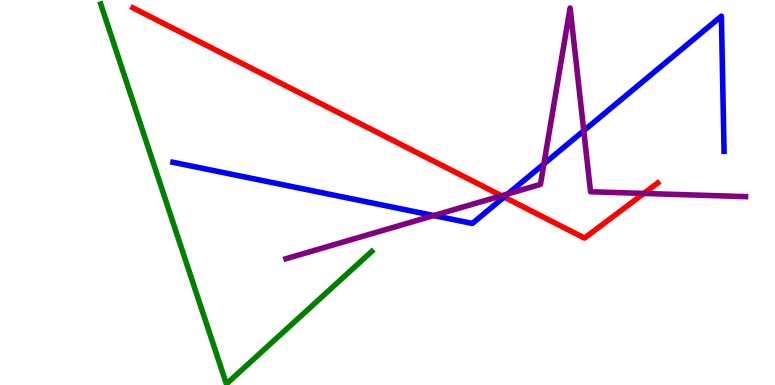[{'lines': ['blue', 'red'], 'intersections': [{'x': 6.5, 'y': 4.88}]}, {'lines': ['green', 'red'], 'intersections': []}, {'lines': ['purple', 'red'], 'intersections': [{'x': 6.47, 'y': 4.92}, {'x': 8.31, 'y': 4.98}]}, {'lines': ['blue', 'green'], 'intersections': []}, {'lines': ['blue', 'purple'], 'intersections': [{'x': 5.6, 'y': 4.4}, {'x': 6.55, 'y': 4.96}, {'x': 7.02, 'y': 5.74}, {'x': 7.53, 'y': 6.6}]}, {'lines': ['green', 'purple'], 'intersections': []}]